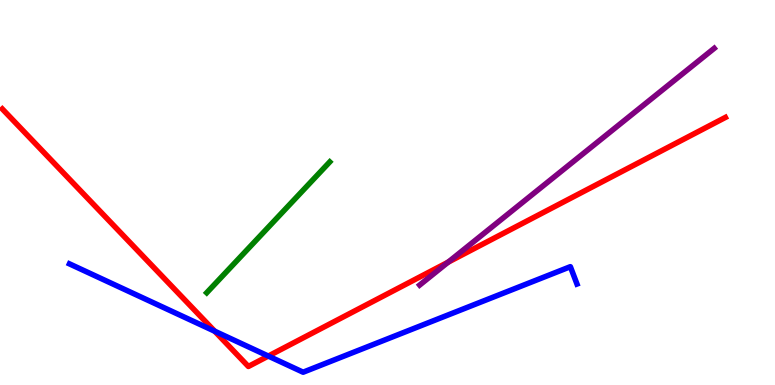[{'lines': ['blue', 'red'], 'intersections': [{'x': 2.77, 'y': 1.4}, {'x': 3.46, 'y': 0.752}]}, {'lines': ['green', 'red'], 'intersections': []}, {'lines': ['purple', 'red'], 'intersections': [{'x': 5.78, 'y': 3.19}]}, {'lines': ['blue', 'green'], 'intersections': []}, {'lines': ['blue', 'purple'], 'intersections': []}, {'lines': ['green', 'purple'], 'intersections': []}]